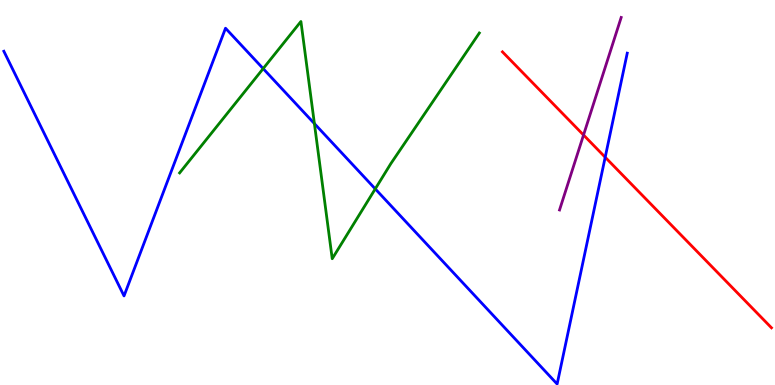[{'lines': ['blue', 'red'], 'intersections': [{'x': 7.81, 'y': 5.92}]}, {'lines': ['green', 'red'], 'intersections': []}, {'lines': ['purple', 'red'], 'intersections': [{'x': 7.53, 'y': 6.49}]}, {'lines': ['blue', 'green'], 'intersections': [{'x': 3.4, 'y': 8.22}, {'x': 4.06, 'y': 6.79}, {'x': 4.84, 'y': 5.09}]}, {'lines': ['blue', 'purple'], 'intersections': []}, {'lines': ['green', 'purple'], 'intersections': []}]